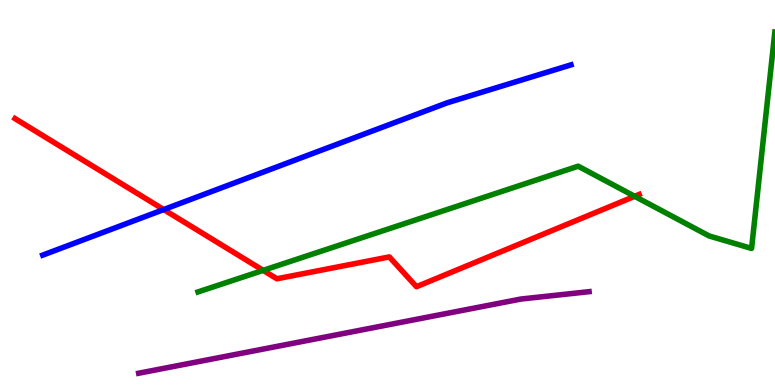[{'lines': ['blue', 'red'], 'intersections': [{'x': 2.11, 'y': 4.56}]}, {'lines': ['green', 'red'], 'intersections': [{'x': 3.4, 'y': 2.98}, {'x': 8.19, 'y': 4.9}]}, {'lines': ['purple', 'red'], 'intersections': []}, {'lines': ['blue', 'green'], 'intersections': []}, {'lines': ['blue', 'purple'], 'intersections': []}, {'lines': ['green', 'purple'], 'intersections': []}]